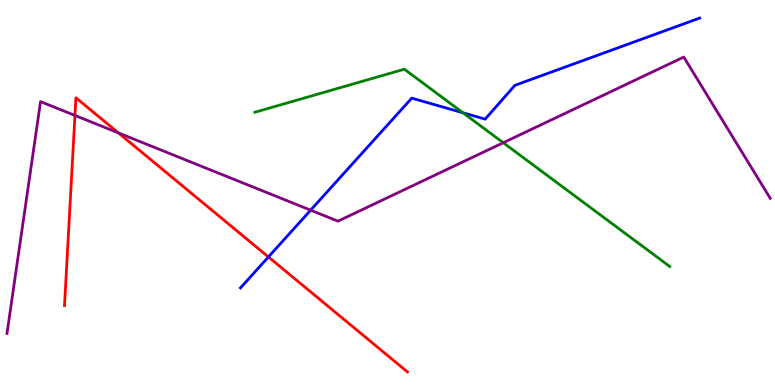[{'lines': ['blue', 'red'], 'intersections': [{'x': 3.46, 'y': 3.33}]}, {'lines': ['green', 'red'], 'intersections': []}, {'lines': ['purple', 'red'], 'intersections': [{'x': 0.967, 'y': 7.0}, {'x': 1.53, 'y': 6.55}]}, {'lines': ['blue', 'green'], 'intersections': [{'x': 5.97, 'y': 7.07}]}, {'lines': ['blue', 'purple'], 'intersections': [{'x': 4.01, 'y': 4.54}]}, {'lines': ['green', 'purple'], 'intersections': [{'x': 6.49, 'y': 6.29}]}]